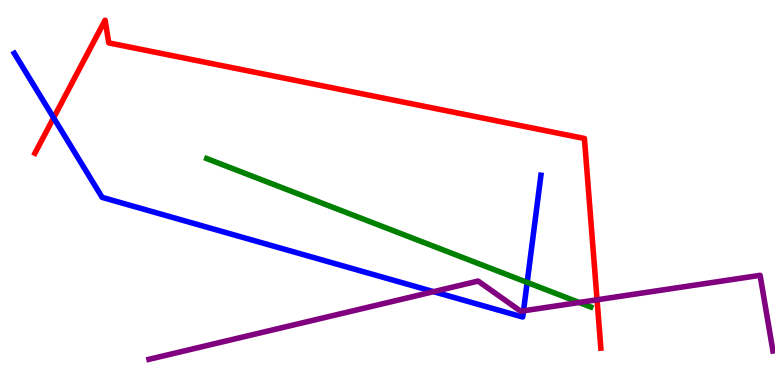[{'lines': ['blue', 'red'], 'intersections': [{'x': 0.692, 'y': 6.94}]}, {'lines': ['green', 'red'], 'intersections': []}, {'lines': ['purple', 'red'], 'intersections': [{'x': 7.7, 'y': 2.21}]}, {'lines': ['blue', 'green'], 'intersections': [{'x': 6.8, 'y': 2.66}]}, {'lines': ['blue', 'purple'], 'intersections': [{'x': 5.59, 'y': 2.42}, {'x': 6.76, 'y': 1.93}]}, {'lines': ['green', 'purple'], 'intersections': [{'x': 7.47, 'y': 2.14}]}]